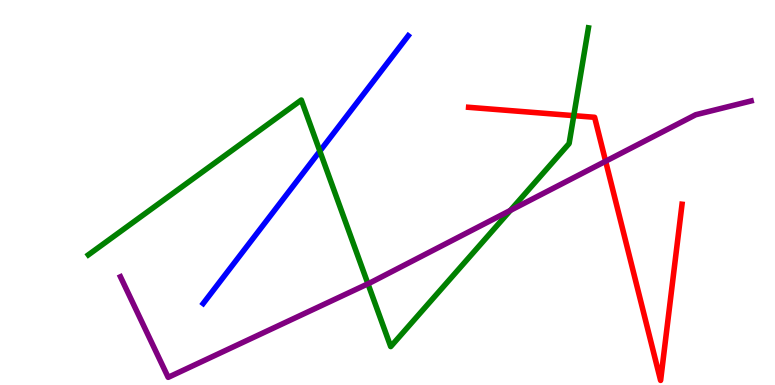[{'lines': ['blue', 'red'], 'intersections': []}, {'lines': ['green', 'red'], 'intersections': [{'x': 7.4, 'y': 7.0}]}, {'lines': ['purple', 'red'], 'intersections': [{'x': 7.81, 'y': 5.81}]}, {'lines': ['blue', 'green'], 'intersections': [{'x': 4.13, 'y': 6.07}]}, {'lines': ['blue', 'purple'], 'intersections': []}, {'lines': ['green', 'purple'], 'intersections': [{'x': 4.75, 'y': 2.63}, {'x': 6.59, 'y': 4.53}]}]